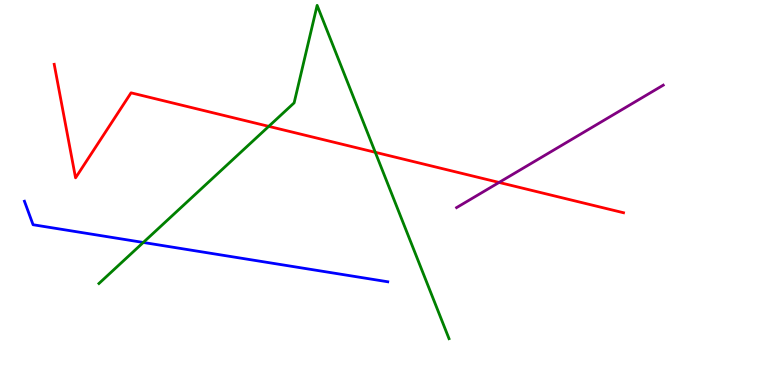[{'lines': ['blue', 'red'], 'intersections': []}, {'lines': ['green', 'red'], 'intersections': [{'x': 3.47, 'y': 6.72}, {'x': 4.84, 'y': 6.04}]}, {'lines': ['purple', 'red'], 'intersections': [{'x': 6.44, 'y': 5.26}]}, {'lines': ['blue', 'green'], 'intersections': [{'x': 1.85, 'y': 3.7}]}, {'lines': ['blue', 'purple'], 'intersections': []}, {'lines': ['green', 'purple'], 'intersections': []}]